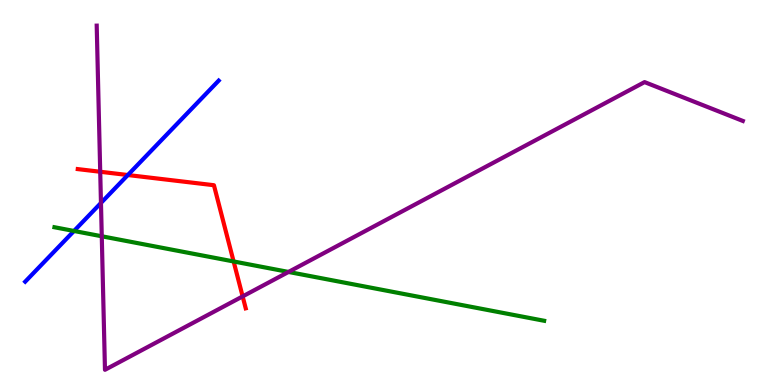[{'lines': ['blue', 'red'], 'intersections': [{'x': 1.65, 'y': 5.45}]}, {'lines': ['green', 'red'], 'intersections': [{'x': 3.01, 'y': 3.21}]}, {'lines': ['purple', 'red'], 'intersections': [{'x': 1.29, 'y': 5.54}, {'x': 3.13, 'y': 2.3}]}, {'lines': ['blue', 'green'], 'intersections': [{'x': 0.955, 'y': 4.0}]}, {'lines': ['blue', 'purple'], 'intersections': [{'x': 1.3, 'y': 4.73}]}, {'lines': ['green', 'purple'], 'intersections': [{'x': 1.31, 'y': 3.86}, {'x': 3.72, 'y': 2.94}]}]